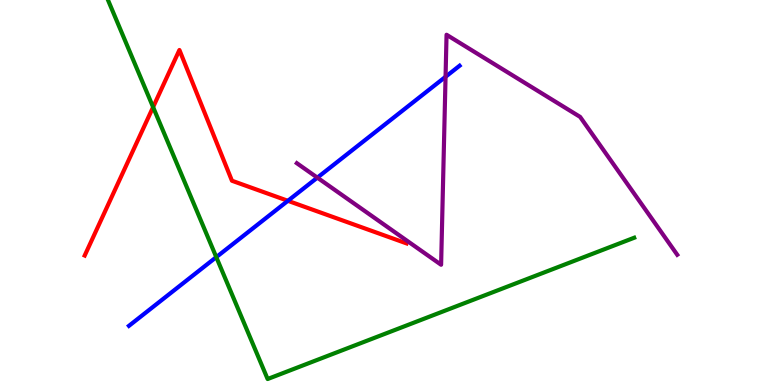[{'lines': ['blue', 'red'], 'intersections': [{'x': 3.71, 'y': 4.78}]}, {'lines': ['green', 'red'], 'intersections': [{'x': 1.98, 'y': 7.22}]}, {'lines': ['purple', 'red'], 'intersections': []}, {'lines': ['blue', 'green'], 'intersections': [{'x': 2.79, 'y': 3.32}]}, {'lines': ['blue', 'purple'], 'intersections': [{'x': 4.09, 'y': 5.39}, {'x': 5.75, 'y': 8.01}]}, {'lines': ['green', 'purple'], 'intersections': []}]